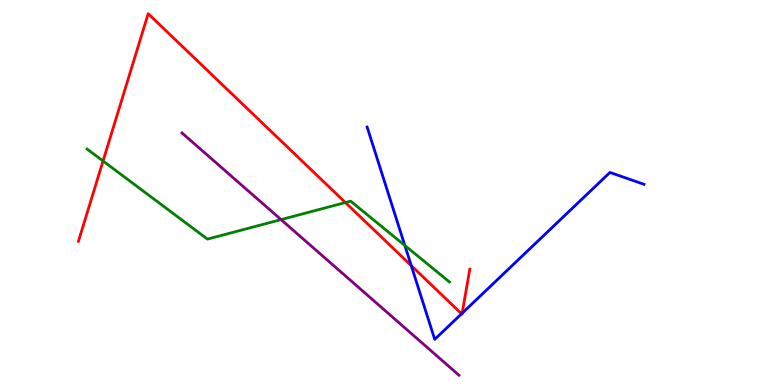[{'lines': ['blue', 'red'], 'intersections': [{'x': 5.31, 'y': 3.1}, {'x': 5.96, 'y': 1.85}, {'x': 5.96, 'y': 1.86}]}, {'lines': ['green', 'red'], 'intersections': [{'x': 1.33, 'y': 5.82}, {'x': 4.46, 'y': 4.74}]}, {'lines': ['purple', 'red'], 'intersections': []}, {'lines': ['blue', 'green'], 'intersections': [{'x': 5.22, 'y': 3.62}]}, {'lines': ['blue', 'purple'], 'intersections': []}, {'lines': ['green', 'purple'], 'intersections': [{'x': 3.63, 'y': 4.3}]}]